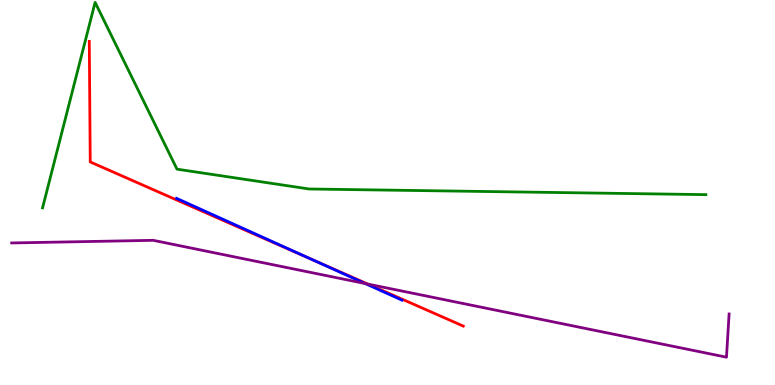[{'lines': ['blue', 'red'], 'intersections': [{'x': 4.03, 'y': 3.26}]}, {'lines': ['green', 'red'], 'intersections': []}, {'lines': ['purple', 'red'], 'intersections': [{'x': 4.75, 'y': 2.62}]}, {'lines': ['blue', 'green'], 'intersections': []}, {'lines': ['blue', 'purple'], 'intersections': [{'x': 4.71, 'y': 2.64}]}, {'lines': ['green', 'purple'], 'intersections': []}]